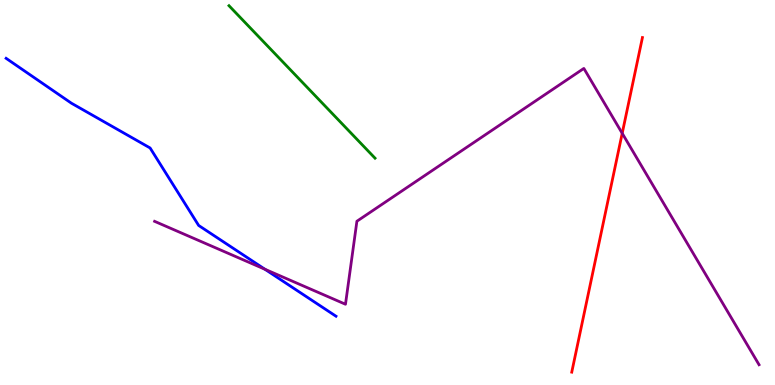[{'lines': ['blue', 'red'], 'intersections': []}, {'lines': ['green', 'red'], 'intersections': []}, {'lines': ['purple', 'red'], 'intersections': [{'x': 8.03, 'y': 6.54}]}, {'lines': ['blue', 'green'], 'intersections': []}, {'lines': ['blue', 'purple'], 'intersections': [{'x': 3.42, 'y': 3.01}]}, {'lines': ['green', 'purple'], 'intersections': []}]